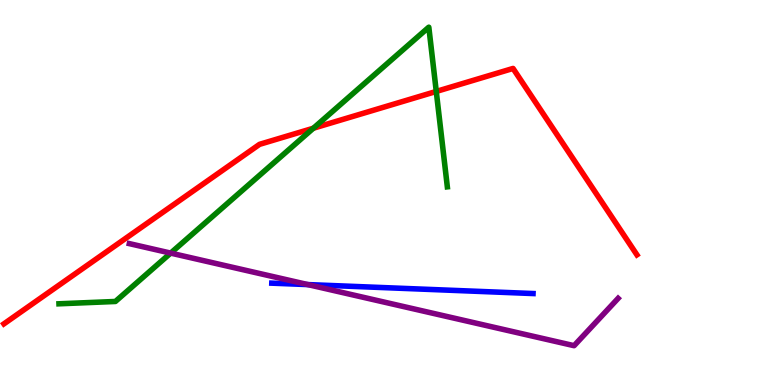[{'lines': ['blue', 'red'], 'intersections': []}, {'lines': ['green', 'red'], 'intersections': [{'x': 4.04, 'y': 6.67}, {'x': 5.63, 'y': 7.63}]}, {'lines': ['purple', 'red'], 'intersections': []}, {'lines': ['blue', 'green'], 'intersections': []}, {'lines': ['blue', 'purple'], 'intersections': [{'x': 3.97, 'y': 2.61}]}, {'lines': ['green', 'purple'], 'intersections': [{'x': 2.2, 'y': 3.43}]}]